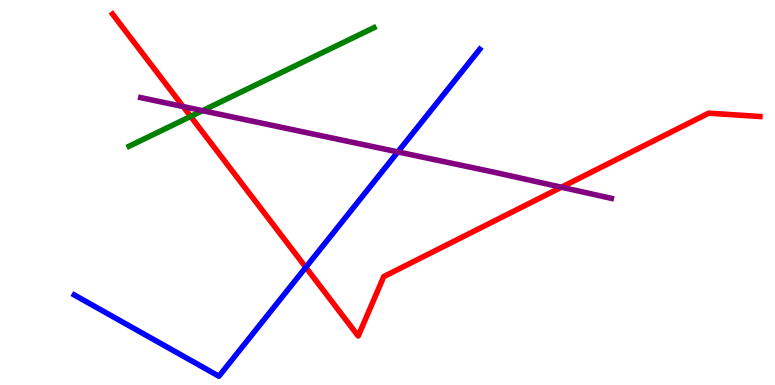[{'lines': ['blue', 'red'], 'intersections': [{'x': 3.95, 'y': 3.06}]}, {'lines': ['green', 'red'], 'intersections': [{'x': 2.46, 'y': 6.98}]}, {'lines': ['purple', 'red'], 'intersections': [{'x': 2.36, 'y': 7.23}, {'x': 7.24, 'y': 5.14}]}, {'lines': ['blue', 'green'], 'intersections': []}, {'lines': ['blue', 'purple'], 'intersections': [{'x': 5.13, 'y': 6.05}]}, {'lines': ['green', 'purple'], 'intersections': [{'x': 2.61, 'y': 7.13}]}]